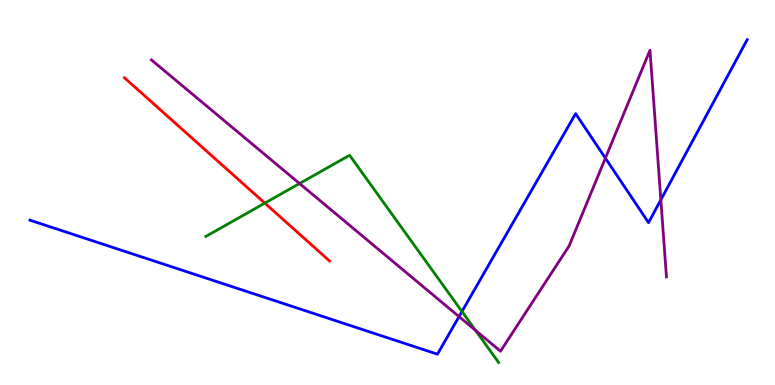[{'lines': ['blue', 'red'], 'intersections': []}, {'lines': ['green', 'red'], 'intersections': [{'x': 3.42, 'y': 4.72}]}, {'lines': ['purple', 'red'], 'intersections': []}, {'lines': ['blue', 'green'], 'intersections': [{'x': 5.96, 'y': 1.91}]}, {'lines': ['blue', 'purple'], 'intersections': [{'x': 5.92, 'y': 1.78}, {'x': 7.81, 'y': 5.89}, {'x': 8.53, 'y': 4.81}]}, {'lines': ['green', 'purple'], 'intersections': [{'x': 3.87, 'y': 5.23}, {'x': 6.14, 'y': 1.42}]}]